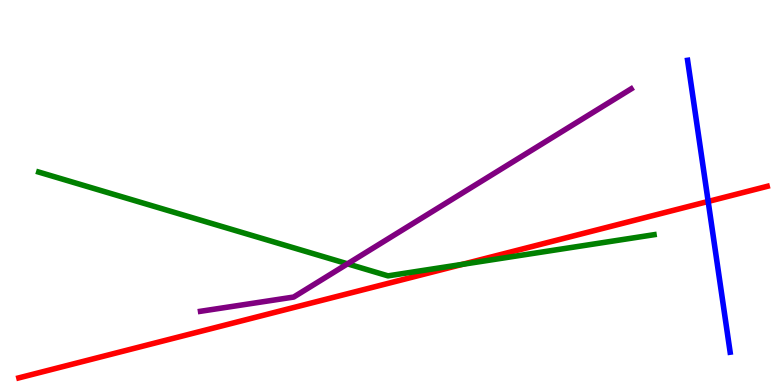[{'lines': ['blue', 'red'], 'intersections': [{'x': 9.14, 'y': 4.77}]}, {'lines': ['green', 'red'], 'intersections': [{'x': 5.97, 'y': 3.13}]}, {'lines': ['purple', 'red'], 'intersections': []}, {'lines': ['blue', 'green'], 'intersections': []}, {'lines': ['blue', 'purple'], 'intersections': []}, {'lines': ['green', 'purple'], 'intersections': [{'x': 4.48, 'y': 3.15}]}]